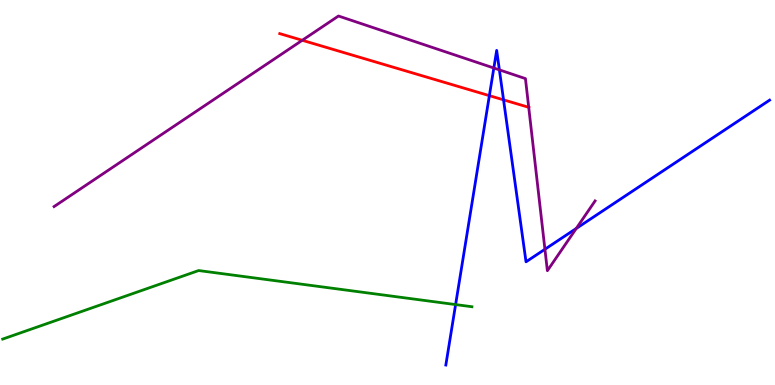[{'lines': ['blue', 'red'], 'intersections': [{'x': 6.31, 'y': 7.52}, {'x': 6.5, 'y': 7.41}]}, {'lines': ['green', 'red'], 'intersections': []}, {'lines': ['purple', 'red'], 'intersections': [{'x': 3.9, 'y': 8.95}, {'x': 6.82, 'y': 7.21}]}, {'lines': ['blue', 'green'], 'intersections': [{'x': 5.88, 'y': 2.09}]}, {'lines': ['blue', 'purple'], 'intersections': [{'x': 6.37, 'y': 8.23}, {'x': 6.44, 'y': 8.19}, {'x': 7.03, 'y': 3.53}, {'x': 7.44, 'y': 4.07}]}, {'lines': ['green', 'purple'], 'intersections': []}]